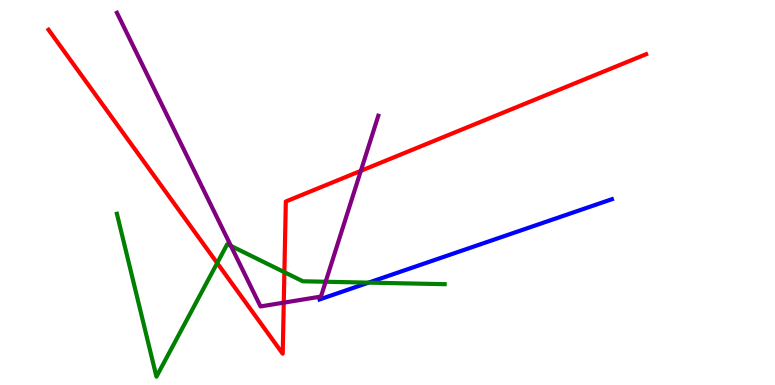[{'lines': ['blue', 'red'], 'intersections': []}, {'lines': ['green', 'red'], 'intersections': [{'x': 2.8, 'y': 3.17}, {'x': 3.67, 'y': 2.93}]}, {'lines': ['purple', 'red'], 'intersections': [{'x': 3.66, 'y': 2.14}, {'x': 4.66, 'y': 5.56}]}, {'lines': ['blue', 'green'], 'intersections': [{'x': 4.76, 'y': 2.66}]}, {'lines': ['blue', 'purple'], 'intersections': []}, {'lines': ['green', 'purple'], 'intersections': [{'x': 2.98, 'y': 3.61}, {'x': 4.2, 'y': 2.68}]}]